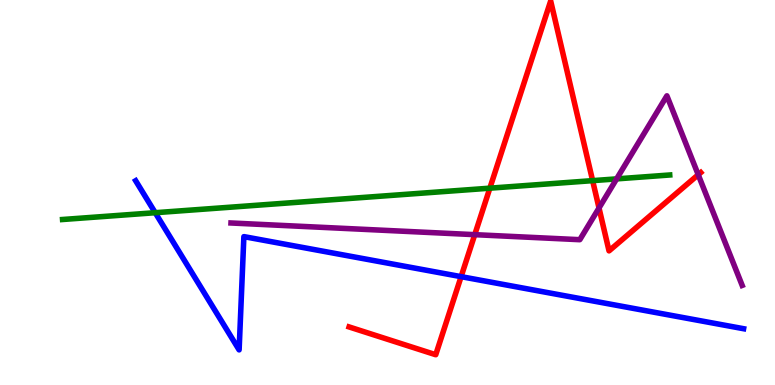[{'lines': ['blue', 'red'], 'intersections': [{'x': 5.95, 'y': 2.81}]}, {'lines': ['green', 'red'], 'intersections': [{'x': 6.32, 'y': 5.11}, {'x': 7.65, 'y': 5.31}]}, {'lines': ['purple', 'red'], 'intersections': [{'x': 6.13, 'y': 3.9}, {'x': 7.73, 'y': 4.6}, {'x': 9.01, 'y': 5.46}]}, {'lines': ['blue', 'green'], 'intersections': [{'x': 2.0, 'y': 4.48}]}, {'lines': ['blue', 'purple'], 'intersections': []}, {'lines': ['green', 'purple'], 'intersections': [{'x': 7.96, 'y': 5.35}]}]